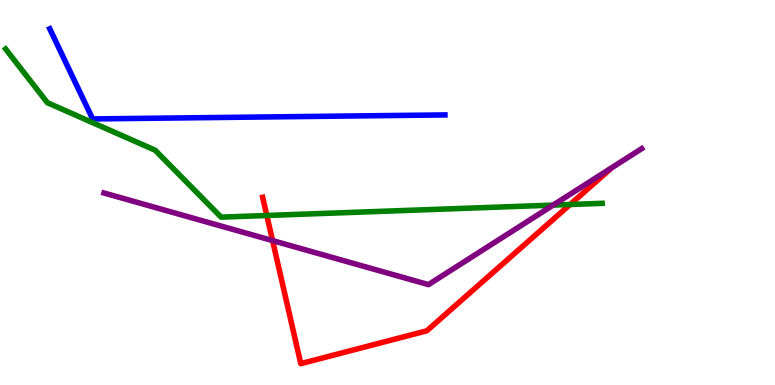[{'lines': ['blue', 'red'], 'intersections': []}, {'lines': ['green', 'red'], 'intersections': [{'x': 3.44, 'y': 4.4}, {'x': 7.36, 'y': 4.69}]}, {'lines': ['purple', 'red'], 'intersections': [{'x': 3.52, 'y': 3.75}]}, {'lines': ['blue', 'green'], 'intersections': []}, {'lines': ['blue', 'purple'], 'intersections': []}, {'lines': ['green', 'purple'], 'intersections': [{'x': 7.14, 'y': 4.67}]}]